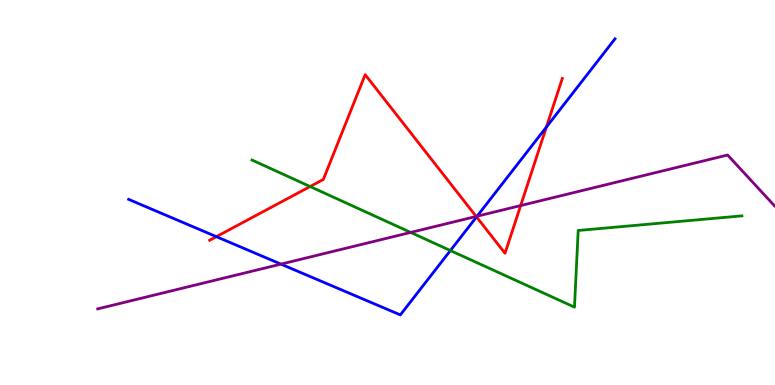[{'lines': ['blue', 'red'], 'intersections': [{'x': 2.79, 'y': 3.85}, {'x': 6.15, 'y': 4.37}, {'x': 7.05, 'y': 6.7}]}, {'lines': ['green', 'red'], 'intersections': [{'x': 4.0, 'y': 5.16}]}, {'lines': ['purple', 'red'], 'intersections': [{'x': 6.14, 'y': 4.38}, {'x': 6.72, 'y': 4.66}]}, {'lines': ['blue', 'green'], 'intersections': [{'x': 5.81, 'y': 3.49}]}, {'lines': ['blue', 'purple'], 'intersections': [{'x': 3.62, 'y': 3.14}, {'x': 6.16, 'y': 4.38}]}, {'lines': ['green', 'purple'], 'intersections': [{'x': 5.3, 'y': 3.96}]}]